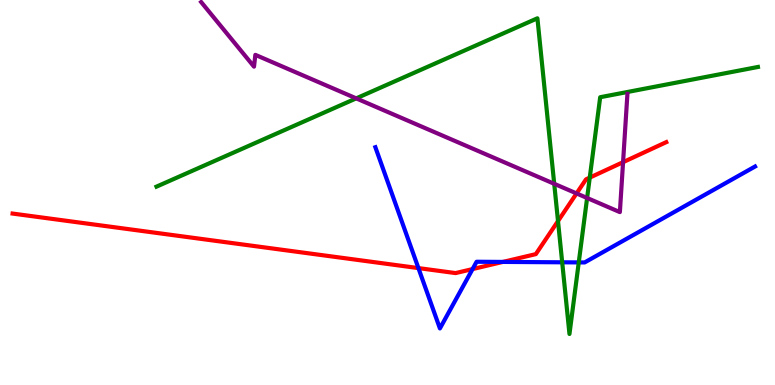[{'lines': ['blue', 'red'], 'intersections': [{'x': 5.4, 'y': 3.04}, {'x': 6.1, 'y': 3.01}, {'x': 6.49, 'y': 3.2}]}, {'lines': ['green', 'red'], 'intersections': [{'x': 7.2, 'y': 4.26}, {'x': 7.61, 'y': 5.39}]}, {'lines': ['purple', 'red'], 'intersections': [{'x': 7.44, 'y': 4.98}, {'x': 8.04, 'y': 5.79}]}, {'lines': ['blue', 'green'], 'intersections': [{'x': 7.25, 'y': 3.19}, {'x': 7.47, 'y': 3.18}]}, {'lines': ['blue', 'purple'], 'intersections': []}, {'lines': ['green', 'purple'], 'intersections': [{'x': 4.6, 'y': 7.44}, {'x': 7.15, 'y': 5.23}, {'x': 7.58, 'y': 4.86}]}]